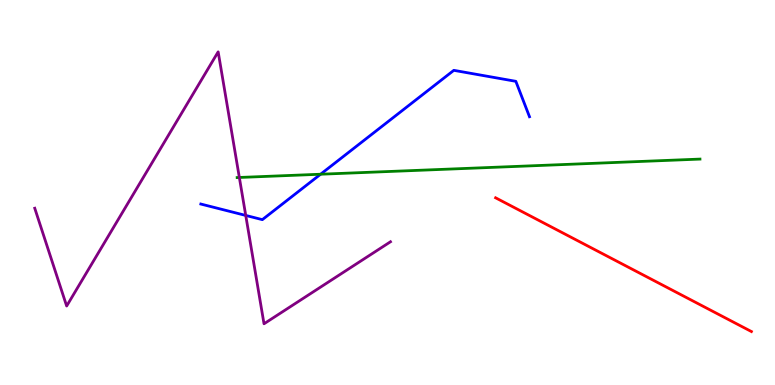[{'lines': ['blue', 'red'], 'intersections': []}, {'lines': ['green', 'red'], 'intersections': []}, {'lines': ['purple', 'red'], 'intersections': []}, {'lines': ['blue', 'green'], 'intersections': [{'x': 4.14, 'y': 5.47}]}, {'lines': ['blue', 'purple'], 'intersections': [{'x': 3.17, 'y': 4.4}]}, {'lines': ['green', 'purple'], 'intersections': [{'x': 3.09, 'y': 5.39}]}]